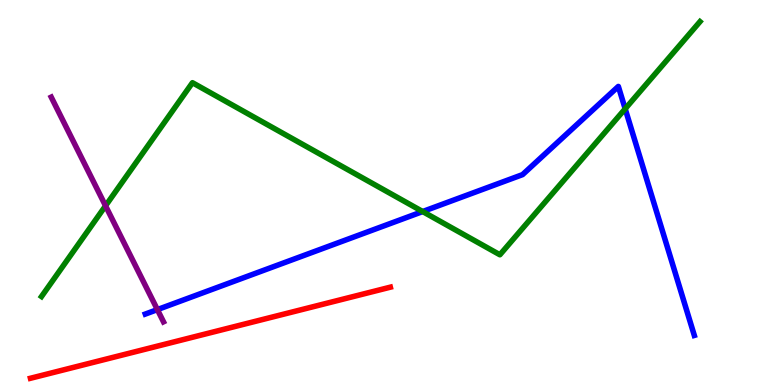[{'lines': ['blue', 'red'], 'intersections': []}, {'lines': ['green', 'red'], 'intersections': []}, {'lines': ['purple', 'red'], 'intersections': []}, {'lines': ['blue', 'green'], 'intersections': [{'x': 5.45, 'y': 4.51}, {'x': 8.07, 'y': 7.17}]}, {'lines': ['blue', 'purple'], 'intersections': [{'x': 2.03, 'y': 1.96}]}, {'lines': ['green', 'purple'], 'intersections': [{'x': 1.36, 'y': 4.65}]}]